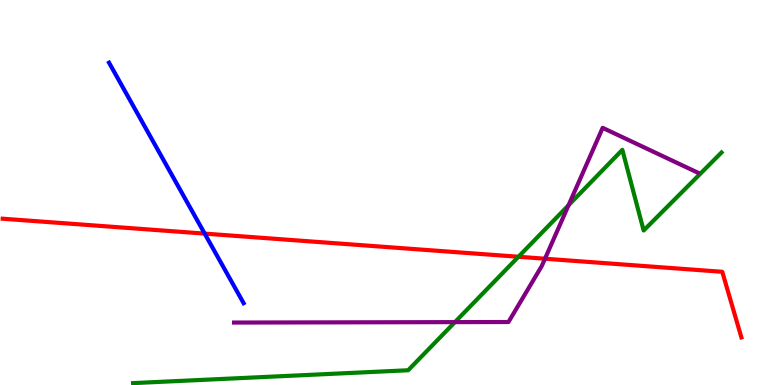[{'lines': ['blue', 'red'], 'intersections': [{'x': 2.64, 'y': 3.93}]}, {'lines': ['green', 'red'], 'intersections': [{'x': 6.69, 'y': 3.33}]}, {'lines': ['purple', 'red'], 'intersections': [{'x': 7.03, 'y': 3.28}]}, {'lines': ['blue', 'green'], 'intersections': []}, {'lines': ['blue', 'purple'], 'intersections': []}, {'lines': ['green', 'purple'], 'intersections': [{'x': 5.87, 'y': 1.63}, {'x': 7.34, 'y': 4.67}]}]